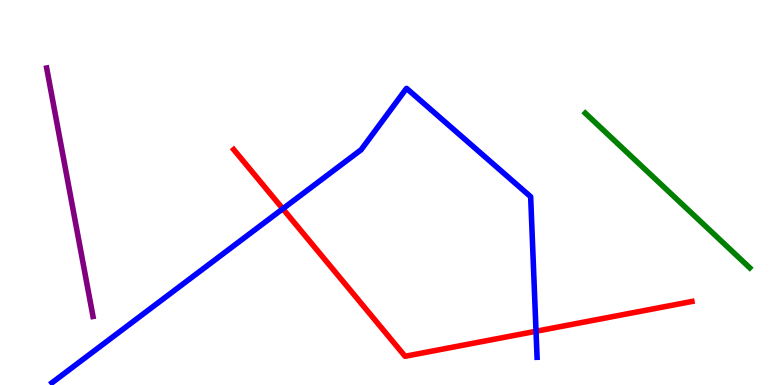[{'lines': ['blue', 'red'], 'intersections': [{'x': 3.65, 'y': 4.58}, {'x': 6.92, 'y': 1.4}]}, {'lines': ['green', 'red'], 'intersections': []}, {'lines': ['purple', 'red'], 'intersections': []}, {'lines': ['blue', 'green'], 'intersections': []}, {'lines': ['blue', 'purple'], 'intersections': []}, {'lines': ['green', 'purple'], 'intersections': []}]